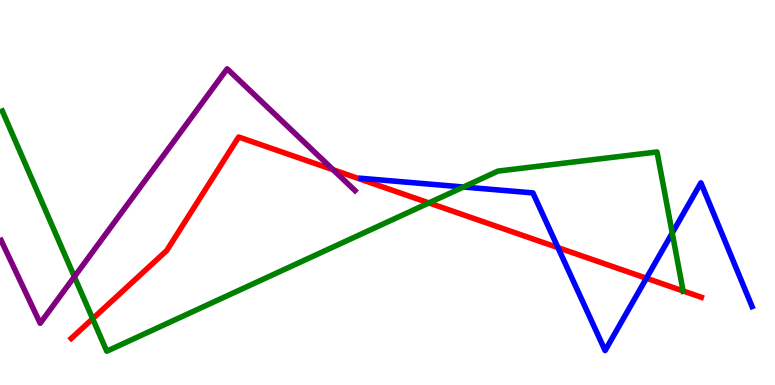[{'lines': ['blue', 'red'], 'intersections': [{'x': 7.2, 'y': 3.57}, {'x': 8.34, 'y': 2.77}]}, {'lines': ['green', 'red'], 'intersections': [{'x': 1.2, 'y': 1.72}, {'x': 5.53, 'y': 4.73}, {'x': 8.81, 'y': 2.44}]}, {'lines': ['purple', 'red'], 'intersections': [{'x': 4.3, 'y': 5.59}]}, {'lines': ['blue', 'green'], 'intersections': [{'x': 5.98, 'y': 5.14}, {'x': 8.67, 'y': 3.95}]}, {'lines': ['blue', 'purple'], 'intersections': []}, {'lines': ['green', 'purple'], 'intersections': [{'x': 0.96, 'y': 2.81}]}]